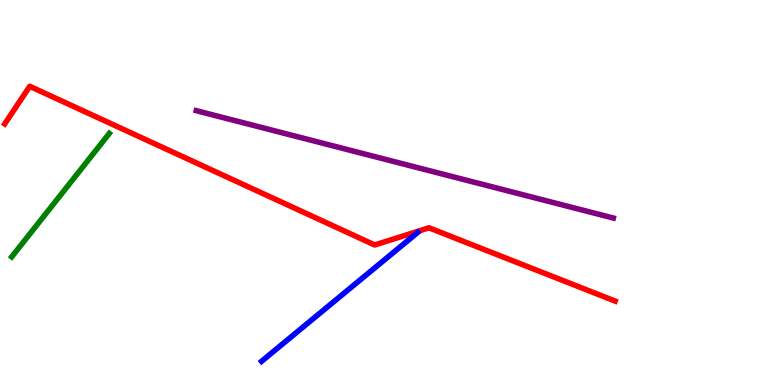[{'lines': ['blue', 'red'], 'intersections': []}, {'lines': ['green', 'red'], 'intersections': []}, {'lines': ['purple', 'red'], 'intersections': []}, {'lines': ['blue', 'green'], 'intersections': []}, {'lines': ['blue', 'purple'], 'intersections': []}, {'lines': ['green', 'purple'], 'intersections': []}]